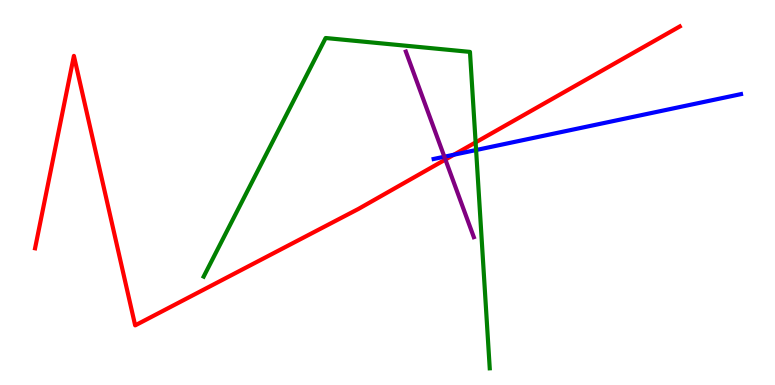[{'lines': ['blue', 'red'], 'intersections': [{'x': 5.86, 'y': 5.98}]}, {'lines': ['green', 'red'], 'intersections': [{'x': 6.14, 'y': 6.3}]}, {'lines': ['purple', 'red'], 'intersections': [{'x': 5.75, 'y': 5.86}]}, {'lines': ['blue', 'green'], 'intersections': [{'x': 6.14, 'y': 6.1}]}, {'lines': ['blue', 'purple'], 'intersections': [{'x': 5.73, 'y': 5.93}]}, {'lines': ['green', 'purple'], 'intersections': []}]